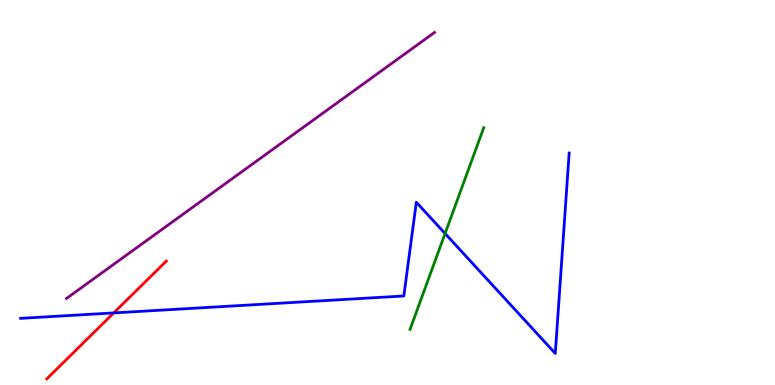[{'lines': ['blue', 'red'], 'intersections': [{'x': 1.47, 'y': 1.87}]}, {'lines': ['green', 'red'], 'intersections': []}, {'lines': ['purple', 'red'], 'intersections': []}, {'lines': ['blue', 'green'], 'intersections': [{'x': 5.74, 'y': 3.93}]}, {'lines': ['blue', 'purple'], 'intersections': []}, {'lines': ['green', 'purple'], 'intersections': []}]